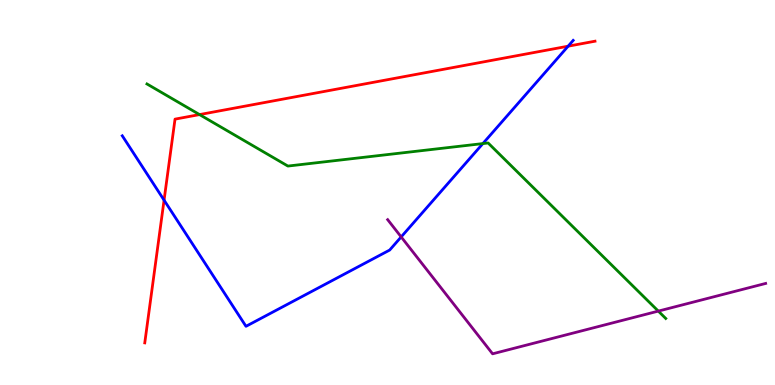[{'lines': ['blue', 'red'], 'intersections': [{'x': 2.12, 'y': 4.8}, {'x': 7.33, 'y': 8.8}]}, {'lines': ['green', 'red'], 'intersections': [{'x': 2.57, 'y': 7.02}]}, {'lines': ['purple', 'red'], 'intersections': []}, {'lines': ['blue', 'green'], 'intersections': [{'x': 6.23, 'y': 6.27}]}, {'lines': ['blue', 'purple'], 'intersections': [{'x': 5.18, 'y': 3.85}]}, {'lines': ['green', 'purple'], 'intersections': [{'x': 8.49, 'y': 1.92}]}]